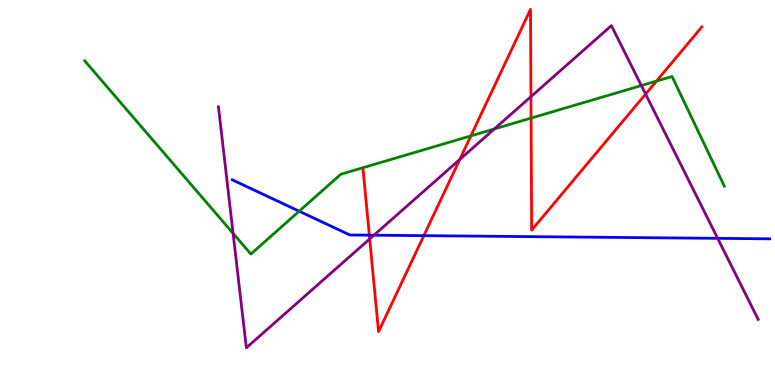[{'lines': ['blue', 'red'], 'intersections': [{'x': 4.77, 'y': 3.89}, {'x': 5.47, 'y': 3.88}]}, {'lines': ['green', 'red'], 'intersections': [{'x': 6.08, 'y': 6.47}, {'x': 6.85, 'y': 6.93}, {'x': 8.47, 'y': 7.89}]}, {'lines': ['purple', 'red'], 'intersections': [{'x': 4.77, 'y': 3.79}, {'x': 5.93, 'y': 5.86}, {'x': 6.85, 'y': 7.49}, {'x': 8.33, 'y': 7.56}]}, {'lines': ['blue', 'green'], 'intersections': [{'x': 3.86, 'y': 4.51}]}, {'lines': ['blue', 'purple'], 'intersections': [{'x': 4.83, 'y': 3.89}, {'x': 9.26, 'y': 3.81}]}, {'lines': ['green', 'purple'], 'intersections': [{'x': 3.01, 'y': 3.94}, {'x': 6.38, 'y': 6.65}, {'x': 8.28, 'y': 7.78}]}]